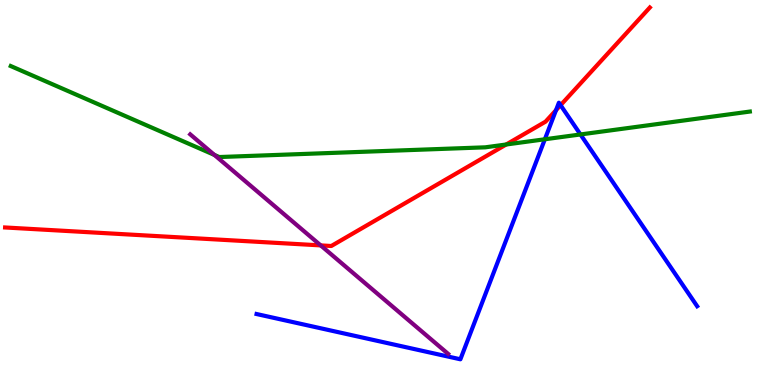[{'lines': ['blue', 'red'], 'intersections': [{'x': 7.17, 'y': 7.14}, {'x': 7.23, 'y': 7.27}]}, {'lines': ['green', 'red'], 'intersections': [{'x': 6.53, 'y': 6.25}]}, {'lines': ['purple', 'red'], 'intersections': [{'x': 4.14, 'y': 3.63}]}, {'lines': ['blue', 'green'], 'intersections': [{'x': 7.03, 'y': 6.38}, {'x': 7.49, 'y': 6.51}]}, {'lines': ['blue', 'purple'], 'intersections': []}, {'lines': ['green', 'purple'], 'intersections': [{'x': 2.77, 'y': 5.98}]}]